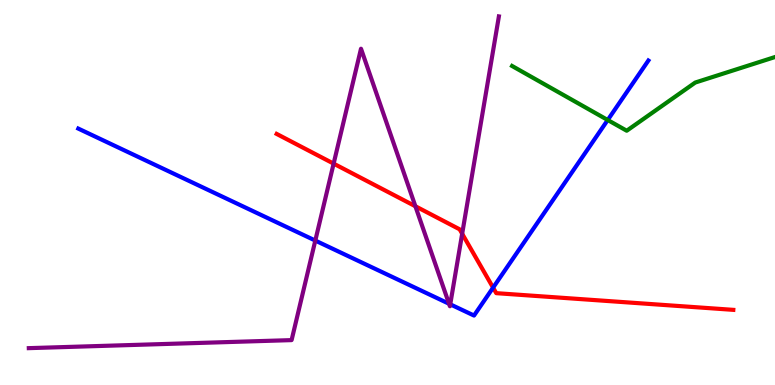[{'lines': ['blue', 'red'], 'intersections': [{'x': 6.36, 'y': 2.53}]}, {'lines': ['green', 'red'], 'intersections': []}, {'lines': ['purple', 'red'], 'intersections': [{'x': 4.3, 'y': 5.75}, {'x': 5.36, 'y': 4.64}, {'x': 5.96, 'y': 3.93}]}, {'lines': ['blue', 'green'], 'intersections': [{'x': 7.84, 'y': 6.88}]}, {'lines': ['blue', 'purple'], 'intersections': [{'x': 4.07, 'y': 3.75}, {'x': 5.79, 'y': 2.11}, {'x': 5.81, 'y': 2.1}]}, {'lines': ['green', 'purple'], 'intersections': []}]